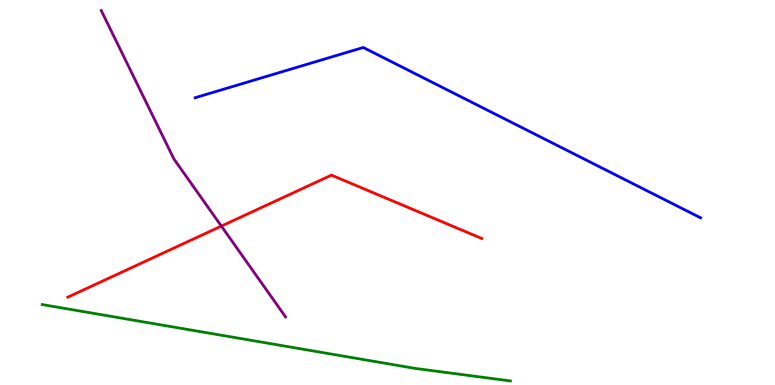[{'lines': ['blue', 'red'], 'intersections': []}, {'lines': ['green', 'red'], 'intersections': []}, {'lines': ['purple', 'red'], 'intersections': [{'x': 2.86, 'y': 4.13}]}, {'lines': ['blue', 'green'], 'intersections': []}, {'lines': ['blue', 'purple'], 'intersections': []}, {'lines': ['green', 'purple'], 'intersections': []}]